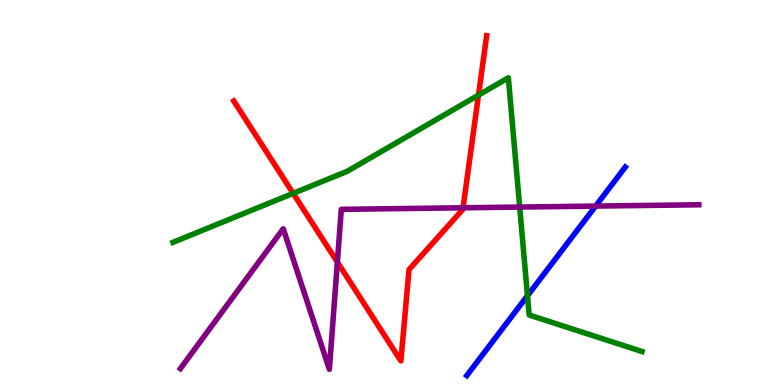[{'lines': ['blue', 'red'], 'intersections': []}, {'lines': ['green', 'red'], 'intersections': [{'x': 3.78, 'y': 4.98}, {'x': 6.17, 'y': 7.53}]}, {'lines': ['purple', 'red'], 'intersections': [{'x': 4.35, 'y': 3.19}, {'x': 5.97, 'y': 4.6}]}, {'lines': ['blue', 'green'], 'intersections': [{'x': 6.81, 'y': 2.32}]}, {'lines': ['blue', 'purple'], 'intersections': [{'x': 7.69, 'y': 4.65}]}, {'lines': ['green', 'purple'], 'intersections': [{'x': 6.71, 'y': 4.62}]}]